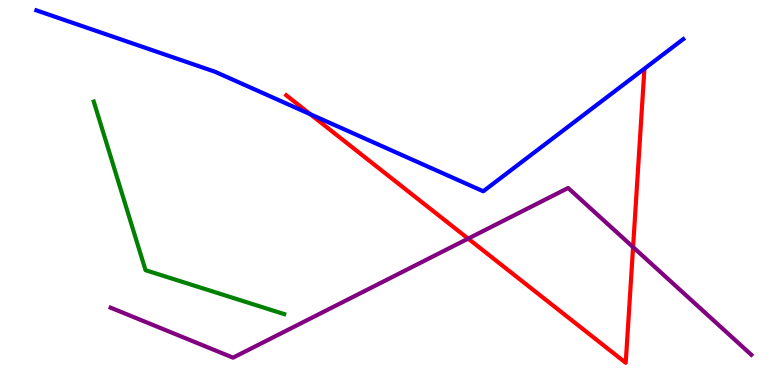[{'lines': ['blue', 'red'], 'intersections': [{'x': 4.0, 'y': 7.03}]}, {'lines': ['green', 'red'], 'intersections': []}, {'lines': ['purple', 'red'], 'intersections': [{'x': 6.04, 'y': 3.8}, {'x': 8.17, 'y': 3.58}]}, {'lines': ['blue', 'green'], 'intersections': []}, {'lines': ['blue', 'purple'], 'intersections': []}, {'lines': ['green', 'purple'], 'intersections': []}]